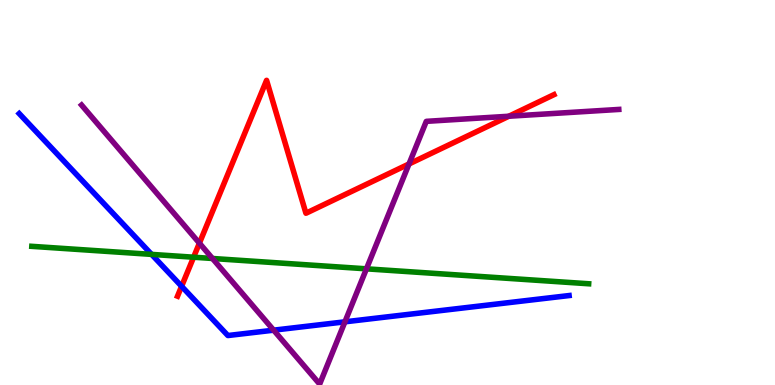[{'lines': ['blue', 'red'], 'intersections': [{'x': 2.34, 'y': 2.56}]}, {'lines': ['green', 'red'], 'intersections': [{'x': 2.5, 'y': 3.32}]}, {'lines': ['purple', 'red'], 'intersections': [{'x': 2.57, 'y': 3.68}, {'x': 5.28, 'y': 5.74}, {'x': 6.57, 'y': 6.98}]}, {'lines': ['blue', 'green'], 'intersections': [{'x': 1.96, 'y': 3.39}]}, {'lines': ['blue', 'purple'], 'intersections': [{'x': 3.53, 'y': 1.42}, {'x': 4.45, 'y': 1.64}]}, {'lines': ['green', 'purple'], 'intersections': [{'x': 2.74, 'y': 3.29}, {'x': 4.73, 'y': 3.02}]}]